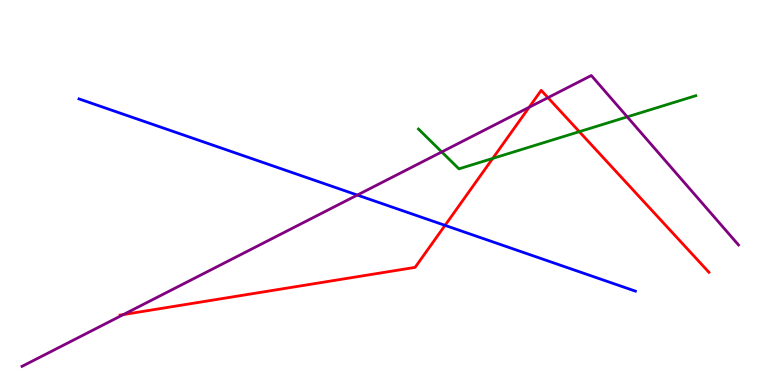[{'lines': ['blue', 'red'], 'intersections': [{'x': 5.74, 'y': 4.15}]}, {'lines': ['green', 'red'], 'intersections': [{'x': 6.36, 'y': 5.89}, {'x': 7.48, 'y': 6.58}]}, {'lines': ['purple', 'red'], 'intersections': [{'x': 1.59, 'y': 1.83}, {'x': 6.83, 'y': 7.21}, {'x': 7.07, 'y': 7.46}]}, {'lines': ['blue', 'green'], 'intersections': []}, {'lines': ['blue', 'purple'], 'intersections': [{'x': 4.61, 'y': 4.93}]}, {'lines': ['green', 'purple'], 'intersections': [{'x': 5.7, 'y': 6.05}, {'x': 8.09, 'y': 6.96}]}]